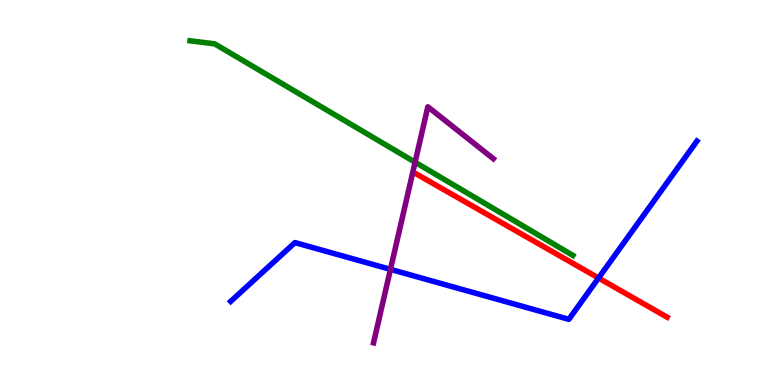[{'lines': ['blue', 'red'], 'intersections': [{'x': 7.72, 'y': 2.78}]}, {'lines': ['green', 'red'], 'intersections': []}, {'lines': ['purple', 'red'], 'intersections': []}, {'lines': ['blue', 'green'], 'intersections': []}, {'lines': ['blue', 'purple'], 'intersections': [{'x': 5.04, 'y': 3.0}]}, {'lines': ['green', 'purple'], 'intersections': [{'x': 5.36, 'y': 5.79}]}]